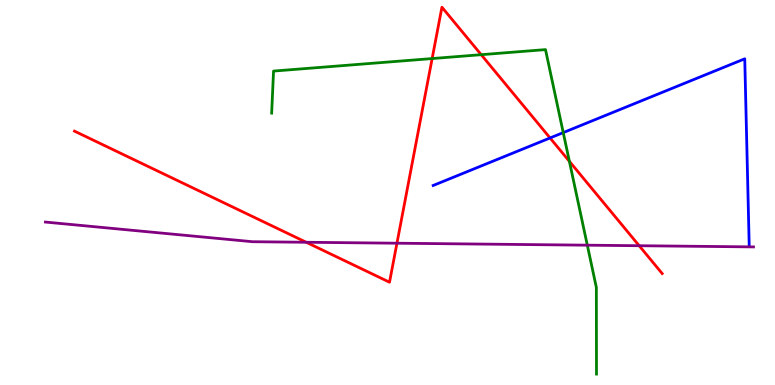[{'lines': ['blue', 'red'], 'intersections': [{'x': 7.1, 'y': 6.42}]}, {'lines': ['green', 'red'], 'intersections': [{'x': 5.58, 'y': 8.48}, {'x': 6.21, 'y': 8.58}, {'x': 7.35, 'y': 5.81}]}, {'lines': ['purple', 'red'], 'intersections': [{'x': 3.95, 'y': 3.71}, {'x': 5.12, 'y': 3.68}, {'x': 8.25, 'y': 3.62}]}, {'lines': ['blue', 'green'], 'intersections': [{'x': 7.27, 'y': 6.56}]}, {'lines': ['blue', 'purple'], 'intersections': []}, {'lines': ['green', 'purple'], 'intersections': [{'x': 7.58, 'y': 3.63}]}]